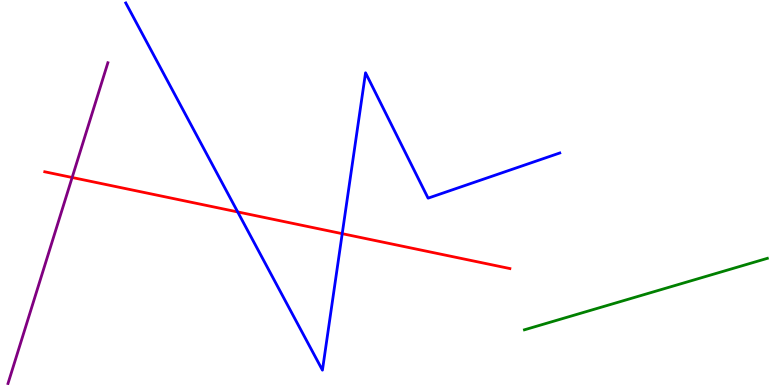[{'lines': ['blue', 'red'], 'intersections': [{'x': 3.07, 'y': 4.5}, {'x': 4.42, 'y': 3.93}]}, {'lines': ['green', 'red'], 'intersections': []}, {'lines': ['purple', 'red'], 'intersections': [{'x': 0.931, 'y': 5.39}]}, {'lines': ['blue', 'green'], 'intersections': []}, {'lines': ['blue', 'purple'], 'intersections': []}, {'lines': ['green', 'purple'], 'intersections': []}]